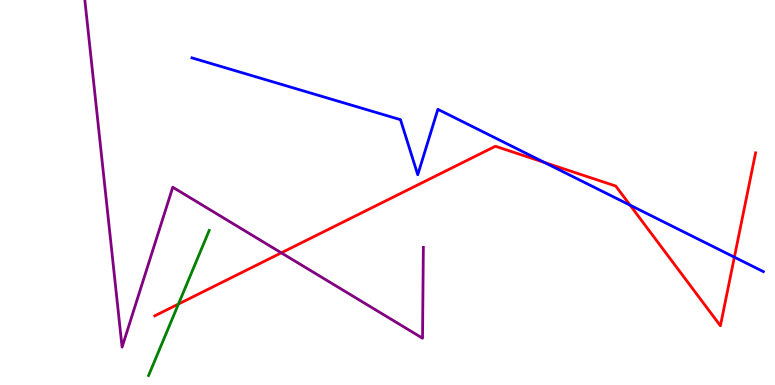[{'lines': ['blue', 'red'], 'intersections': [{'x': 7.03, 'y': 5.78}, {'x': 8.13, 'y': 4.67}, {'x': 9.48, 'y': 3.32}]}, {'lines': ['green', 'red'], 'intersections': [{'x': 2.3, 'y': 2.1}]}, {'lines': ['purple', 'red'], 'intersections': [{'x': 3.63, 'y': 3.43}]}, {'lines': ['blue', 'green'], 'intersections': []}, {'lines': ['blue', 'purple'], 'intersections': []}, {'lines': ['green', 'purple'], 'intersections': []}]